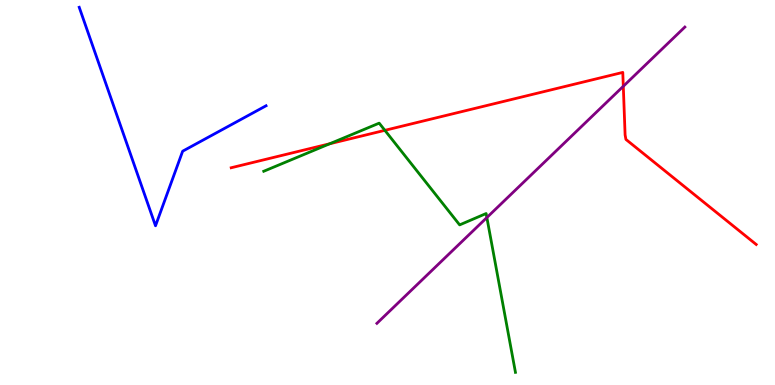[{'lines': ['blue', 'red'], 'intersections': []}, {'lines': ['green', 'red'], 'intersections': [{'x': 4.25, 'y': 6.27}, {'x': 4.97, 'y': 6.61}]}, {'lines': ['purple', 'red'], 'intersections': [{'x': 8.04, 'y': 7.76}]}, {'lines': ['blue', 'green'], 'intersections': []}, {'lines': ['blue', 'purple'], 'intersections': []}, {'lines': ['green', 'purple'], 'intersections': [{'x': 6.28, 'y': 4.35}]}]